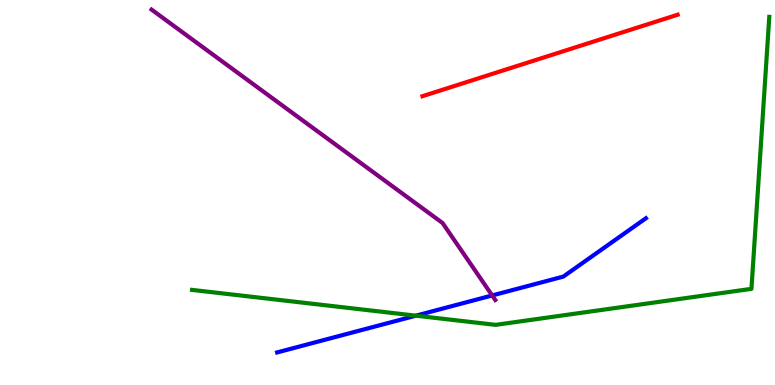[{'lines': ['blue', 'red'], 'intersections': []}, {'lines': ['green', 'red'], 'intersections': []}, {'lines': ['purple', 'red'], 'intersections': []}, {'lines': ['blue', 'green'], 'intersections': [{'x': 5.37, 'y': 1.8}]}, {'lines': ['blue', 'purple'], 'intersections': [{'x': 6.35, 'y': 2.33}]}, {'lines': ['green', 'purple'], 'intersections': []}]